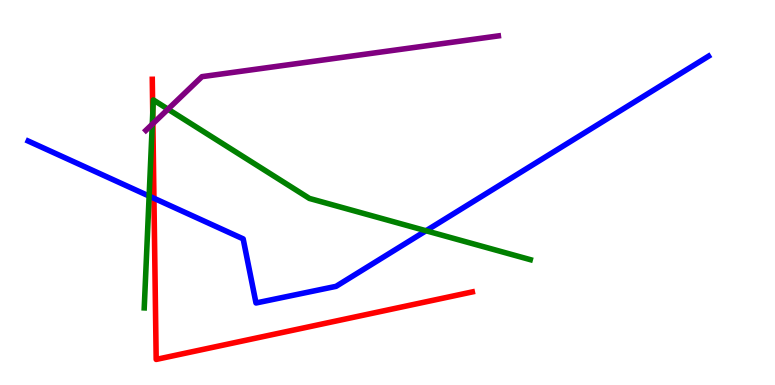[{'lines': ['blue', 'red'], 'intersections': [{'x': 1.99, 'y': 4.85}]}, {'lines': ['green', 'red'], 'intersections': [{'x': 1.97, 'y': 7.06}]}, {'lines': ['purple', 'red'], 'intersections': [{'x': 1.97, 'y': 6.79}]}, {'lines': ['blue', 'green'], 'intersections': [{'x': 1.92, 'y': 4.91}, {'x': 5.5, 'y': 4.01}]}, {'lines': ['blue', 'purple'], 'intersections': []}, {'lines': ['green', 'purple'], 'intersections': [{'x': 1.96, 'y': 6.77}, {'x': 2.17, 'y': 7.16}]}]